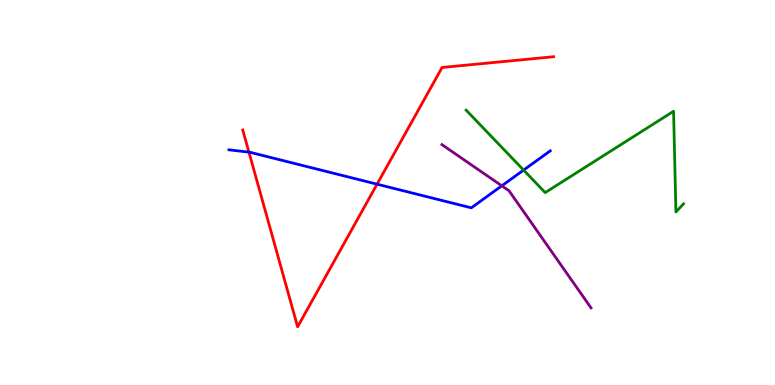[{'lines': ['blue', 'red'], 'intersections': [{'x': 3.21, 'y': 6.05}, {'x': 4.87, 'y': 5.22}]}, {'lines': ['green', 'red'], 'intersections': []}, {'lines': ['purple', 'red'], 'intersections': []}, {'lines': ['blue', 'green'], 'intersections': [{'x': 6.76, 'y': 5.58}]}, {'lines': ['blue', 'purple'], 'intersections': [{'x': 6.47, 'y': 5.17}]}, {'lines': ['green', 'purple'], 'intersections': []}]